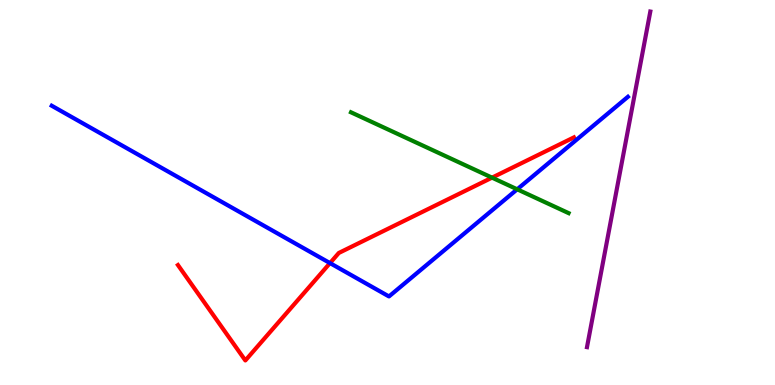[{'lines': ['blue', 'red'], 'intersections': [{'x': 4.26, 'y': 3.17}]}, {'lines': ['green', 'red'], 'intersections': [{'x': 6.35, 'y': 5.39}]}, {'lines': ['purple', 'red'], 'intersections': []}, {'lines': ['blue', 'green'], 'intersections': [{'x': 6.67, 'y': 5.08}]}, {'lines': ['blue', 'purple'], 'intersections': []}, {'lines': ['green', 'purple'], 'intersections': []}]